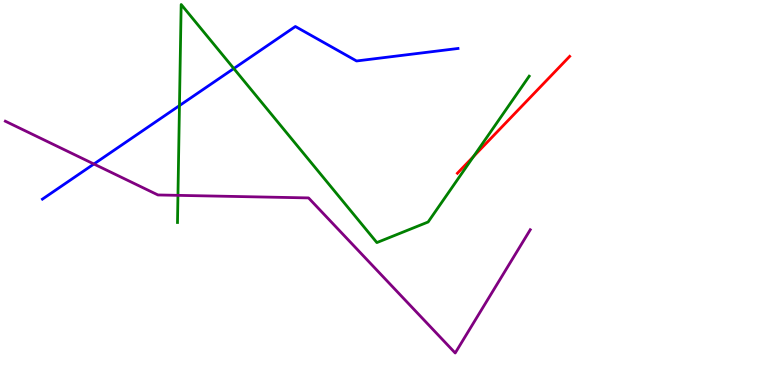[{'lines': ['blue', 'red'], 'intersections': []}, {'lines': ['green', 'red'], 'intersections': [{'x': 6.11, 'y': 5.94}]}, {'lines': ['purple', 'red'], 'intersections': []}, {'lines': ['blue', 'green'], 'intersections': [{'x': 2.32, 'y': 7.26}, {'x': 3.02, 'y': 8.22}]}, {'lines': ['blue', 'purple'], 'intersections': [{'x': 1.21, 'y': 5.74}]}, {'lines': ['green', 'purple'], 'intersections': [{'x': 2.3, 'y': 4.93}]}]